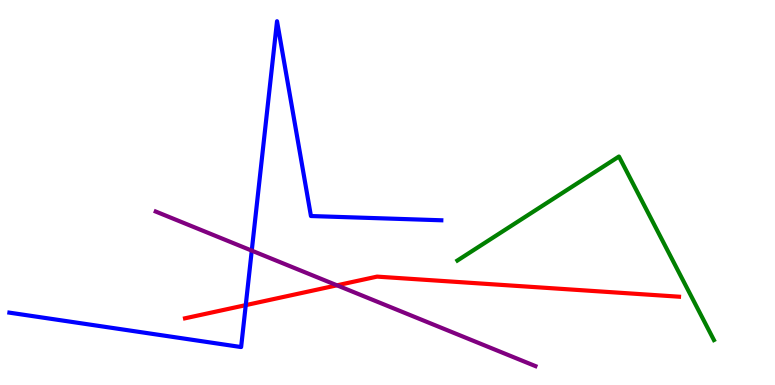[{'lines': ['blue', 'red'], 'intersections': [{'x': 3.17, 'y': 2.07}]}, {'lines': ['green', 'red'], 'intersections': []}, {'lines': ['purple', 'red'], 'intersections': [{'x': 4.35, 'y': 2.59}]}, {'lines': ['blue', 'green'], 'intersections': []}, {'lines': ['blue', 'purple'], 'intersections': [{'x': 3.25, 'y': 3.49}]}, {'lines': ['green', 'purple'], 'intersections': []}]